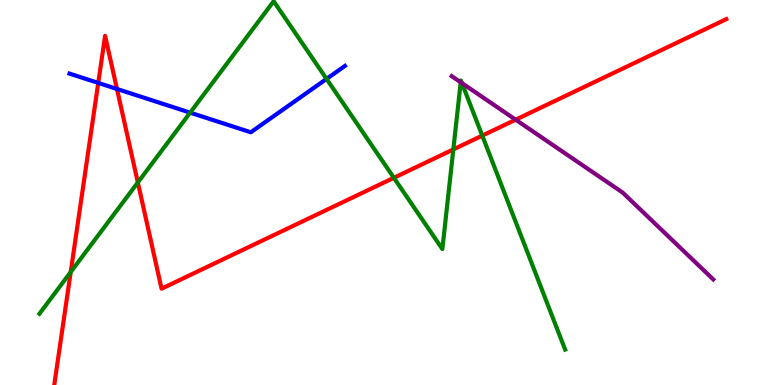[{'lines': ['blue', 'red'], 'intersections': [{'x': 1.27, 'y': 7.85}, {'x': 1.51, 'y': 7.69}]}, {'lines': ['green', 'red'], 'intersections': [{'x': 0.912, 'y': 2.93}, {'x': 1.78, 'y': 5.26}, {'x': 5.08, 'y': 5.38}, {'x': 5.85, 'y': 6.12}, {'x': 6.22, 'y': 6.48}]}, {'lines': ['purple', 'red'], 'intersections': [{'x': 6.65, 'y': 6.89}]}, {'lines': ['blue', 'green'], 'intersections': [{'x': 2.45, 'y': 7.07}, {'x': 4.21, 'y': 7.95}]}, {'lines': ['blue', 'purple'], 'intersections': []}, {'lines': ['green', 'purple'], 'intersections': [{'x': 5.94, 'y': 7.86}, {'x': 5.96, 'y': 7.84}]}]